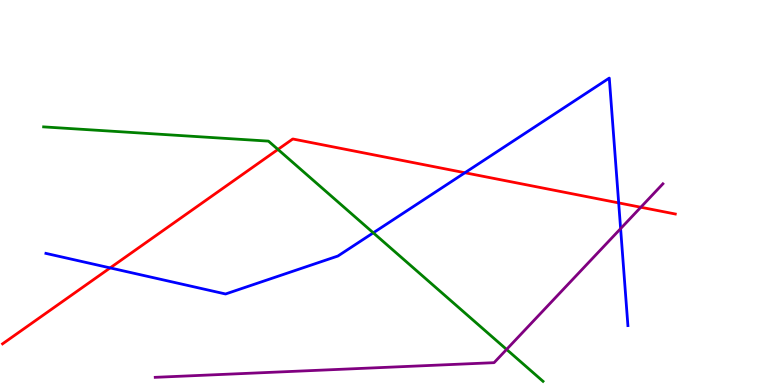[{'lines': ['blue', 'red'], 'intersections': [{'x': 1.42, 'y': 3.04}, {'x': 6.0, 'y': 5.51}, {'x': 7.98, 'y': 4.73}]}, {'lines': ['green', 'red'], 'intersections': [{'x': 3.59, 'y': 6.12}]}, {'lines': ['purple', 'red'], 'intersections': [{'x': 8.27, 'y': 4.62}]}, {'lines': ['blue', 'green'], 'intersections': [{'x': 4.82, 'y': 3.95}]}, {'lines': ['blue', 'purple'], 'intersections': [{'x': 8.01, 'y': 4.06}]}, {'lines': ['green', 'purple'], 'intersections': [{'x': 6.54, 'y': 0.924}]}]